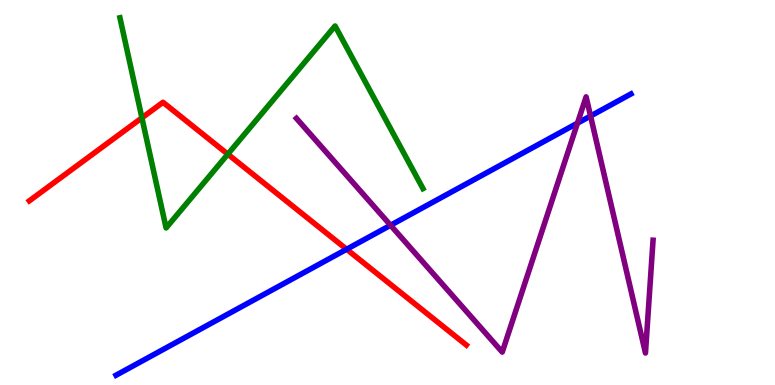[{'lines': ['blue', 'red'], 'intersections': [{'x': 4.47, 'y': 3.53}]}, {'lines': ['green', 'red'], 'intersections': [{'x': 1.83, 'y': 6.94}, {'x': 2.94, 'y': 6.0}]}, {'lines': ['purple', 'red'], 'intersections': []}, {'lines': ['blue', 'green'], 'intersections': []}, {'lines': ['blue', 'purple'], 'intersections': [{'x': 5.04, 'y': 4.15}, {'x': 7.45, 'y': 6.8}, {'x': 7.62, 'y': 6.99}]}, {'lines': ['green', 'purple'], 'intersections': []}]